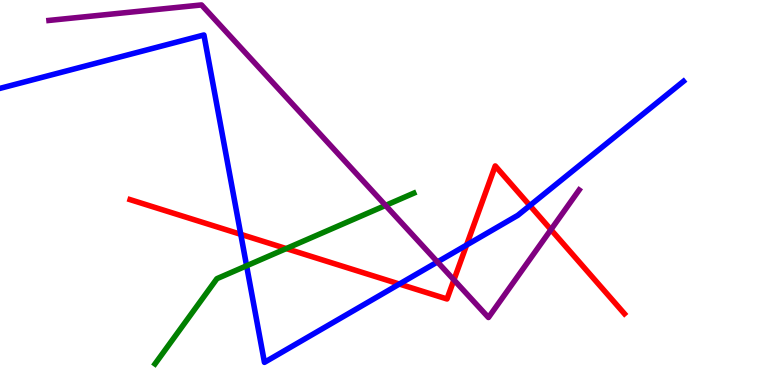[{'lines': ['blue', 'red'], 'intersections': [{'x': 3.11, 'y': 3.91}, {'x': 5.15, 'y': 2.62}, {'x': 6.02, 'y': 3.63}, {'x': 6.84, 'y': 4.66}]}, {'lines': ['green', 'red'], 'intersections': [{'x': 3.69, 'y': 3.54}]}, {'lines': ['purple', 'red'], 'intersections': [{'x': 5.86, 'y': 2.73}, {'x': 7.11, 'y': 4.04}]}, {'lines': ['blue', 'green'], 'intersections': [{'x': 3.18, 'y': 3.1}]}, {'lines': ['blue', 'purple'], 'intersections': [{'x': 5.64, 'y': 3.2}]}, {'lines': ['green', 'purple'], 'intersections': [{'x': 4.98, 'y': 4.66}]}]